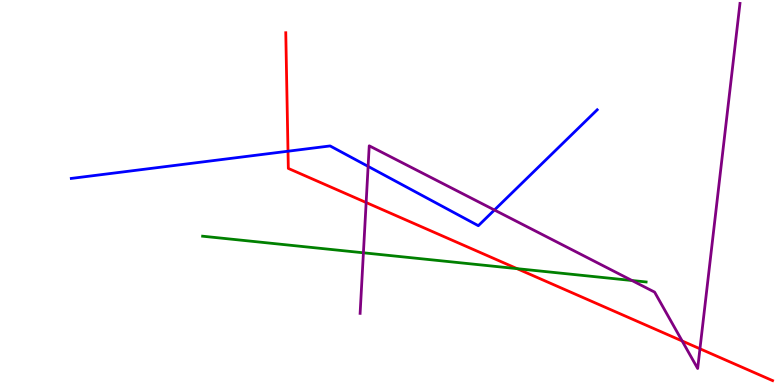[{'lines': ['blue', 'red'], 'intersections': [{'x': 3.72, 'y': 6.07}]}, {'lines': ['green', 'red'], 'intersections': [{'x': 6.67, 'y': 3.02}]}, {'lines': ['purple', 'red'], 'intersections': [{'x': 4.72, 'y': 4.74}, {'x': 8.8, 'y': 1.14}, {'x': 9.03, 'y': 0.941}]}, {'lines': ['blue', 'green'], 'intersections': []}, {'lines': ['blue', 'purple'], 'intersections': [{'x': 4.75, 'y': 5.68}, {'x': 6.38, 'y': 4.55}]}, {'lines': ['green', 'purple'], 'intersections': [{'x': 4.69, 'y': 3.43}, {'x': 8.15, 'y': 2.71}]}]